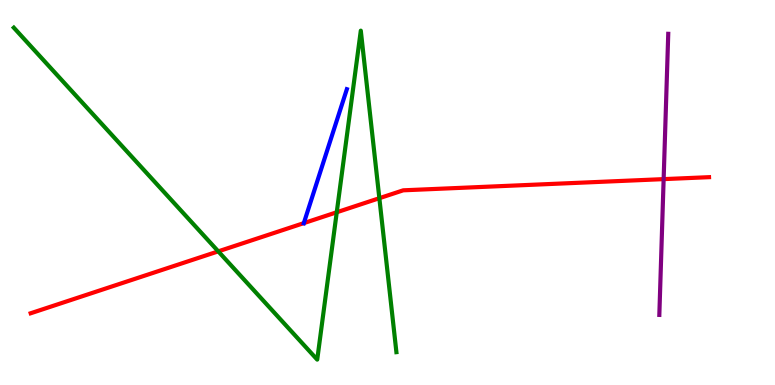[{'lines': ['blue', 'red'], 'intersections': [{'x': 3.92, 'y': 4.2}]}, {'lines': ['green', 'red'], 'intersections': [{'x': 2.82, 'y': 3.47}, {'x': 4.35, 'y': 4.49}, {'x': 4.89, 'y': 4.85}]}, {'lines': ['purple', 'red'], 'intersections': [{'x': 8.56, 'y': 5.35}]}, {'lines': ['blue', 'green'], 'intersections': []}, {'lines': ['blue', 'purple'], 'intersections': []}, {'lines': ['green', 'purple'], 'intersections': []}]